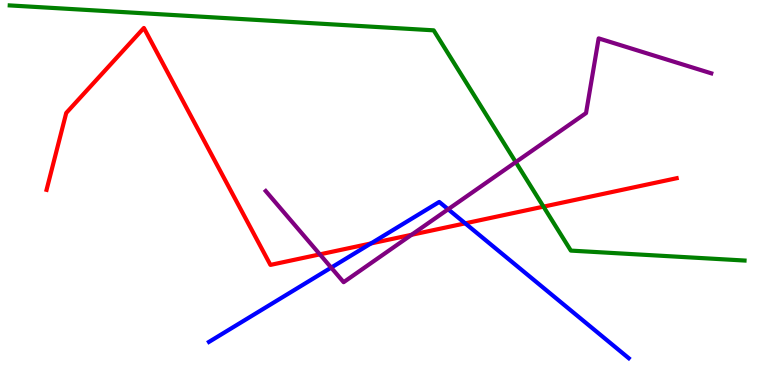[{'lines': ['blue', 'red'], 'intersections': [{'x': 4.79, 'y': 3.68}, {'x': 6.0, 'y': 4.2}]}, {'lines': ['green', 'red'], 'intersections': [{'x': 7.01, 'y': 4.63}]}, {'lines': ['purple', 'red'], 'intersections': [{'x': 4.13, 'y': 3.39}, {'x': 5.31, 'y': 3.9}]}, {'lines': ['blue', 'green'], 'intersections': []}, {'lines': ['blue', 'purple'], 'intersections': [{'x': 4.27, 'y': 3.05}, {'x': 5.78, 'y': 4.56}]}, {'lines': ['green', 'purple'], 'intersections': [{'x': 6.65, 'y': 5.79}]}]